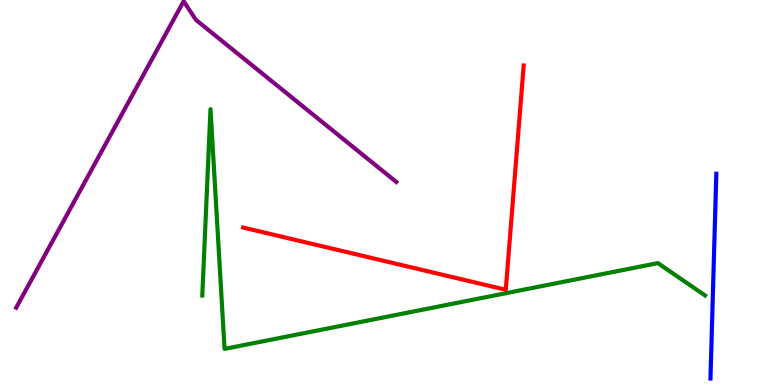[{'lines': ['blue', 'red'], 'intersections': []}, {'lines': ['green', 'red'], 'intersections': []}, {'lines': ['purple', 'red'], 'intersections': []}, {'lines': ['blue', 'green'], 'intersections': []}, {'lines': ['blue', 'purple'], 'intersections': []}, {'lines': ['green', 'purple'], 'intersections': []}]